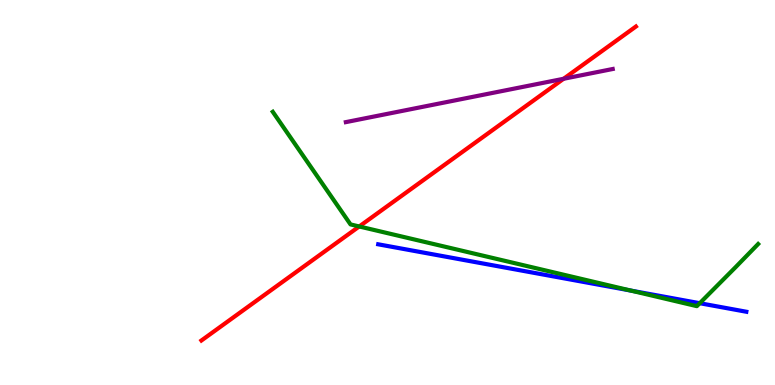[{'lines': ['blue', 'red'], 'intersections': []}, {'lines': ['green', 'red'], 'intersections': [{'x': 4.64, 'y': 4.12}]}, {'lines': ['purple', 'red'], 'intersections': [{'x': 7.27, 'y': 7.95}]}, {'lines': ['blue', 'green'], 'intersections': [{'x': 8.14, 'y': 2.45}, {'x': 9.03, 'y': 2.12}]}, {'lines': ['blue', 'purple'], 'intersections': []}, {'lines': ['green', 'purple'], 'intersections': []}]